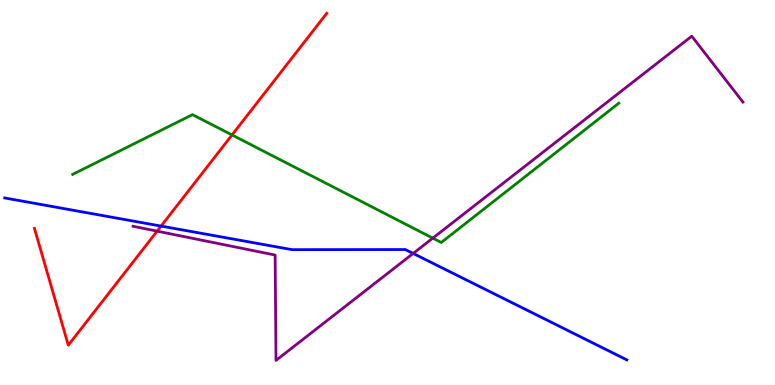[{'lines': ['blue', 'red'], 'intersections': [{'x': 2.08, 'y': 4.13}]}, {'lines': ['green', 'red'], 'intersections': [{'x': 2.99, 'y': 6.49}]}, {'lines': ['purple', 'red'], 'intersections': [{'x': 2.03, 'y': 4.0}]}, {'lines': ['blue', 'green'], 'intersections': []}, {'lines': ['blue', 'purple'], 'intersections': [{'x': 5.33, 'y': 3.42}]}, {'lines': ['green', 'purple'], 'intersections': [{'x': 5.58, 'y': 3.81}]}]